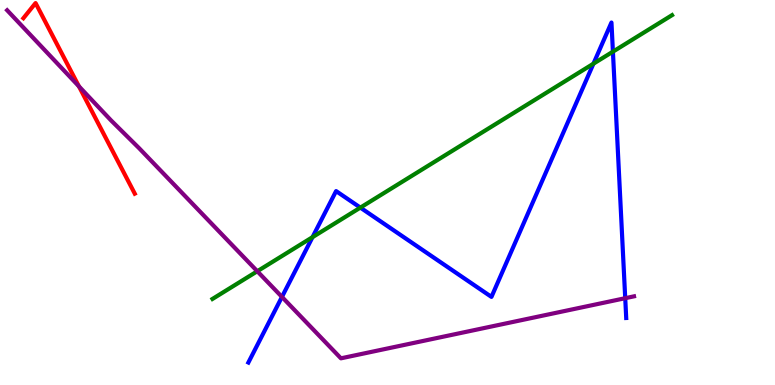[{'lines': ['blue', 'red'], 'intersections': []}, {'lines': ['green', 'red'], 'intersections': []}, {'lines': ['purple', 'red'], 'intersections': [{'x': 1.02, 'y': 7.76}]}, {'lines': ['blue', 'green'], 'intersections': [{'x': 4.03, 'y': 3.84}, {'x': 4.65, 'y': 4.61}, {'x': 7.66, 'y': 8.35}, {'x': 7.91, 'y': 8.66}]}, {'lines': ['blue', 'purple'], 'intersections': [{'x': 3.64, 'y': 2.29}, {'x': 8.07, 'y': 2.25}]}, {'lines': ['green', 'purple'], 'intersections': [{'x': 3.32, 'y': 2.95}]}]